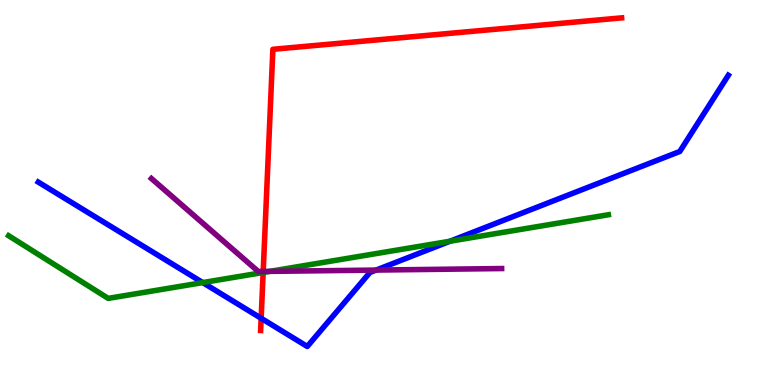[{'lines': ['blue', 'red'], 'intersections': [{'x': 3.37, 'y': 1.73}]}, {'lines': ['green', 'red'], 'intersections': [{'x': 3.4, 'y': 2.92}]}, {'lines': ['purple', 'red'], 'intersections': [{'x': 3.4, 'y': 2.95}]}, {'lines': ['blue', 'green'], 'intersections': [{'x': 2.62, 'y': 2.66}, {'x': 5.81, 'y': 3.73}]}, {'lines': ['blue', 'purple'], 'intersections': [{'x': 4.85, 'y': 2.99}]}, {'lines': ['green', 'purple'], 'intersections': [{'x': 3.48, 'y': 2.95}]}]